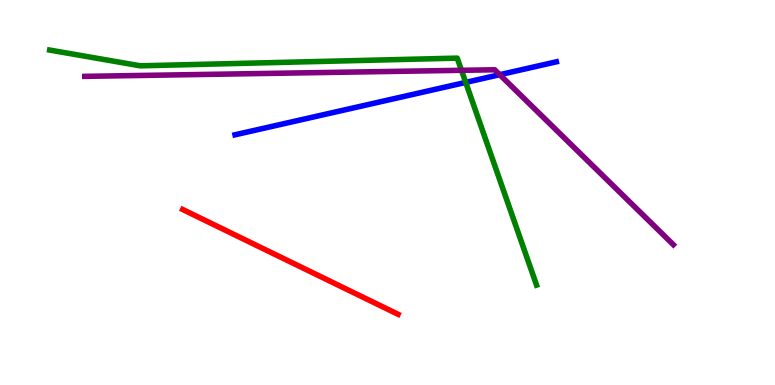[{'lines': ['blue', 'red'], 'intersections': []}, {'lines': ['green', 'red'], 'intersections': []}, {'lines': ['purple', 'red'], 'intersections': []}, {'lines': ['blue', 'green'], 'intersections': [{'x': 6.01, 'y': 7.86}]}, {'lines': ['blue', 'purple'], 'intersections': [{'x': 6.45, 'y': 8.06}]}, {'lines': ['green', 'purple'], 'intersections': [{'x': 5.95, 'y': 8.17}]}]